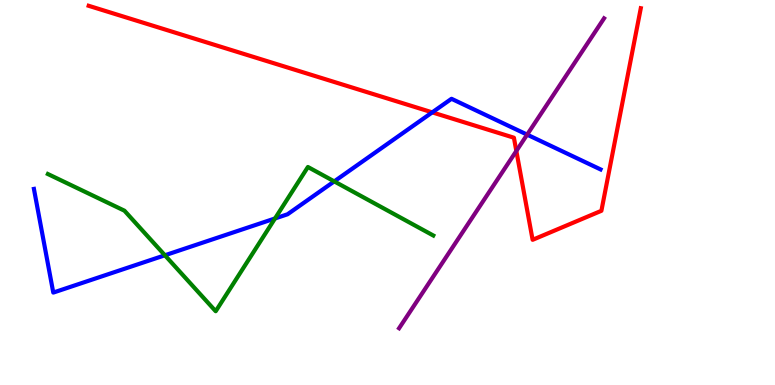[{'lines': ['blue', 'red'], 'intersections': [{'x': 5.58, 'y': 7.08}]}, {'lines': ['green', 'red'], 'intersections': []}, {'lines': ['purple', 'red'], 'intersections': [{'x': 6.66, 'y': 6.08}]}, {'lines': ['blue', 'green'], 'intersections': [{'x': 2.13, 'y': 3.37}, {'x': 3.55, 'y': 4.33}, {'x': 4.31, 'y': 5.29}]}, {'lines': ['blue', 'purple'], 'intersections': [{'x': 6.8, 'y': 6.5}]}, {'lines': ['green', 'purple'], 'intersections': []}]